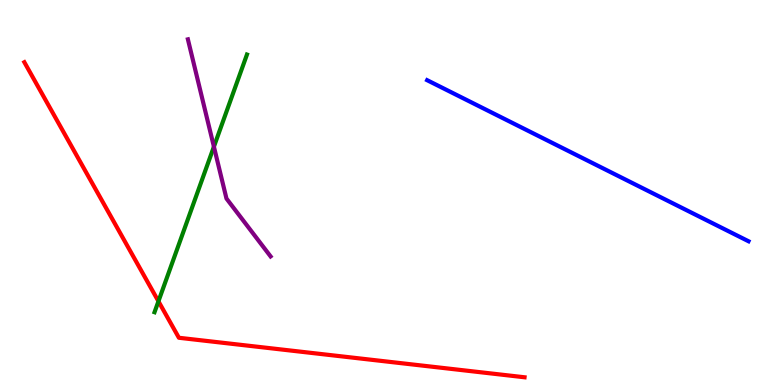[{'lines': ['blue', 'red'], 'intersections': []}, {'lines': ['green', 'red'], 'intersections': [{'x': 2.04, 'y': 2.17}]}, {'lines': ['purple', 'red'], 'intersections': []}, {'lines': ['blue', 'green'], 'intersections': []}, {'lines': ['blue', 'purple'], 'intersections': []}, {'lines': ['green', 'purple'], 'intersections': [{'x': 2.76, 'y': 6.19}]}]